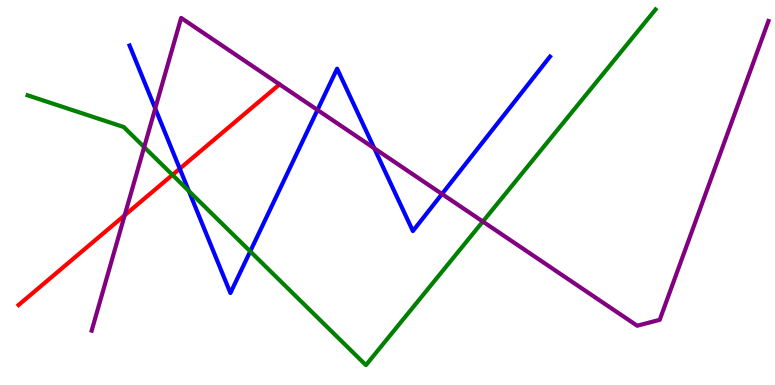[{'lines': ['blue', 'red'], 'intersections': [{'x': 2.32, 'y': 5.62}]}, {'lines': ['green', 'red'], 'intersections': [{'x': 2.23, 'y': 5.46}]}, {'lines': ['purple', 'red'], 'intersections': [{'x': 1.61, 'y': 4.41}]}, {'lines': ['blue', 'green'], 'intersections': [{'x': 2.44, 'y': 5.04}, {'x': 3.23, 'y': 3.47}]}, {'lines': ['blue', 'purple'], 'intersections': [{'x': 2.0, 'y': 7.18}, {'x': 4.1, 'y': 7.14}, {'x': 4.83, 'y': 6.15}, {'x': 5.7, 'y': 4.96}]}, {'lines': ['green', 'purple'], 'intersections': [{'x': 1.86, 'y': 6.18}, {'x': 6.23, 'y': 4.25}]}]